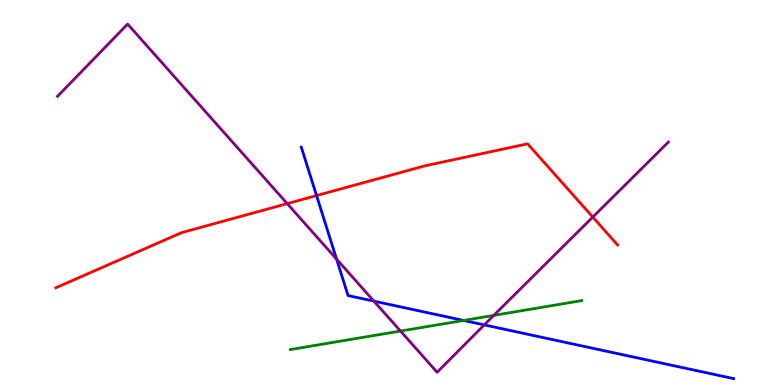[{'lines': ['blue', 'red'], 'intersections': [{'x': 4.08, 'y': 4.92}]}, {'lines': ['green', 'red'], 'intersections': []}, {'lines': ['purple', 'red'], 'intersections': [{'x': 3.71, 'y': 4.71}, {'x': 7.65, 'y': 4.36}]}, {'lines': ['blue', 'green'], 'intersections': [{'x': 5.98, 'y': 1.68}]}, {'lines': ['blue', 'purple'], 'intersections': [{'x': 4.34, 'y': 3.27}, {'x': 4.82, 'y': 2.18}, {'x': 6.25, 'y': 1.56}]}, {'lines': ['green', 'purple'], 'intersections': [{'x': 5.17, 'y': 1.4}, {'x': 6.37, 'y': 1.81}]}]